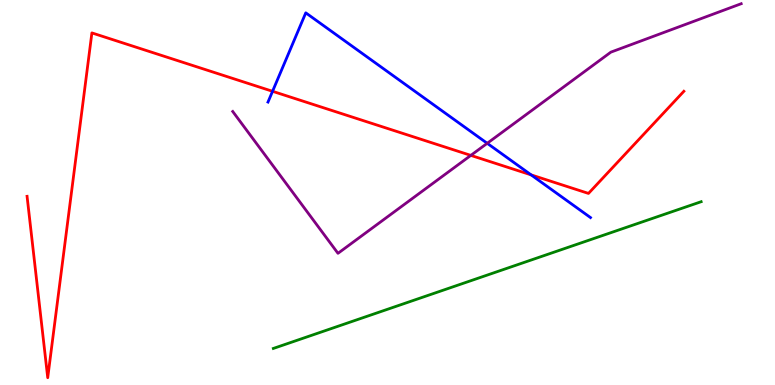[{'lines': ['blue', 'red'], 'intersections': [{'x': 3.52, 'y': 7.63}, {'x': 6.85, 'y': 5.46}]}, {'lines': ['green', 'red'], 'intersections': []}, {'lines': ['purple', 'red'], 'intersections': [{'x': 6.08, 'y': 5.96}]}, {'lines': ['blue', 'green'], 'intersections': []}, {'lines': ['blue', 'purple'], 'intersections': [{'x': 6.29, 'y': 6.28}]}, {'lines': ['green', 'purple'], 'intersections': []}]